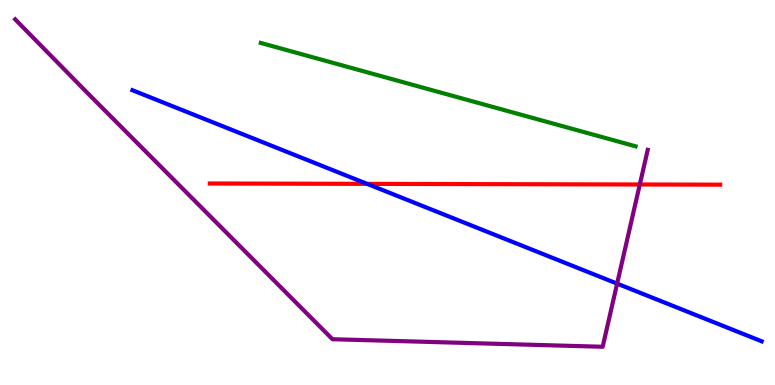[{'lines': ['blue', 'red'], 'intersections': [{'x': 4.74, 'y': 5.22}]}, {'lines': ['green', 'red'], 'intersections': []}, {'lines': ['purple', 'red'], 'intersections': [{'x': 8.26, 'y': 5.21}]}, {'lines': ['blue', 'green'], 'intersections': []}, {'lines': ['blue', 'purple'], 'intersections': [{'x': 7.96, 'y': 2.63}]}, {'lines': ['green', 'purple'], 'intersections': []}]